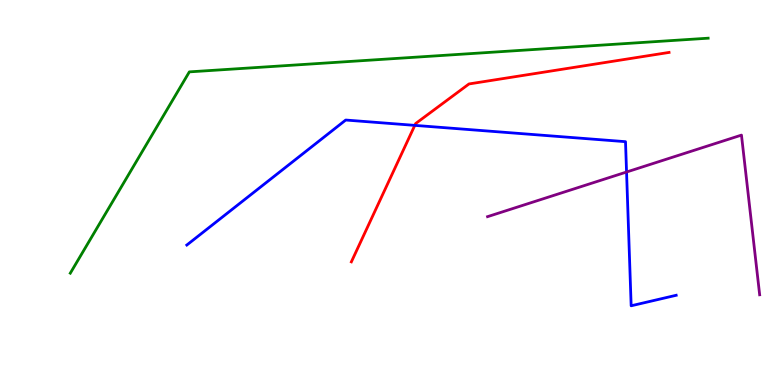[{'lines': ['blue', 'red'], 'intersections': [{'x': 5.35, 'y': 6.74}]}, {'lines': ['green', 'red'], 'intersections': []}, {'lines': ['purple', 'red'], 'intersections': []}, {'lines': ['blue', 'green'], 'intersections': []}, {'lines': ['blue', 'purple'], 'intersections': [{'x': 8.08, 'y': 5.53}]}, {'lines': ['green', 'purple'], 'intersections': []}]